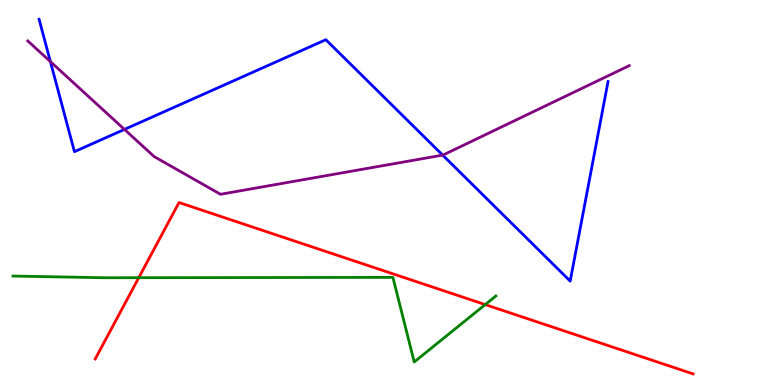[{'lines': ['blue', 'red'], 'intersections': []}, {'lines': ['green', 'red'], 'intersections': [{'x': 1.79, 'y': 2.79}, {'x': 6.26, 'y': 2.09}]}, {'lines': ['purple', 'red'], 'intersections': []}, {'lines': ['blue', 'green'], 'intersections': []}, {'lines': ['blue', 'purple'], 'intersections': [{'x': 0.65, 'y': 8.4}, {'x': 1.61, 'y': 6.64}, {'x': 5.71, 'y': 5.97}]}, {'lines': ['green', 'purple'], 'intersections': []}]